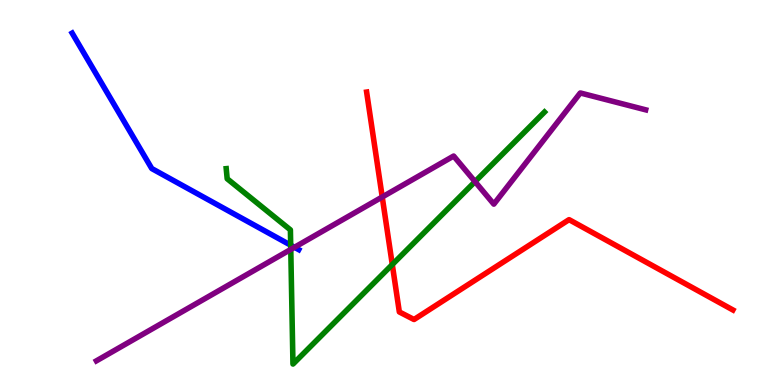[{'lines': ['blue', 'red'], 'intersections': []}, {'lines': ['green', 'red'], 'intersections': [{'x': 5.06, 'y': 3.13}]}, {'lines': ['purple', 'red'], 'intersections': [{'x': 4.93, 'y': 4.88}]}, {'lines': ['blue', 'green'], 'intersections': [{'x': 3.75, 'y': 3.63}]}, {'lines': ['blue', 'purple'], 'intersections': [{'x': 3.8, 'y': 3.58}]}, {'lines': ['green', 'purple'], 'intersections': [{'x': 3.75, 'y': 3.52}, {'x': 6.13, 'y': 5.28}]}]